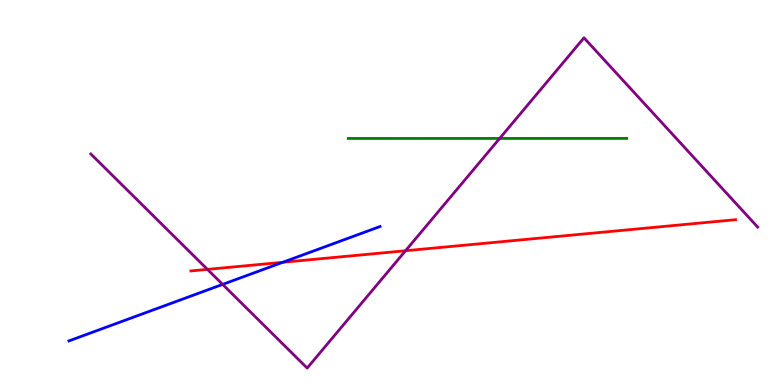[{'lines': ['blue', 'red'], 'intersections': [{'x': 3.65, 'y': 3.19}]}, {'lines': ['green', 'red'], 'intersections': []}, {'lines': ['purple', 'red'], 'intersections': [{'x': 2.68, 'y': 3.0}, {'x': 5.23, 'y': 3.49}]}, {'lines': ['blue', 'green'], 'intersections': []}, {'lines': ['blue', 'purple'], 'intersections': [{'x': 2.87, 'y': 2.61}]}, {'lines': ['green', 'purple'], 'intersections': [{'x': 6.45, 'y': 6.4}]}]